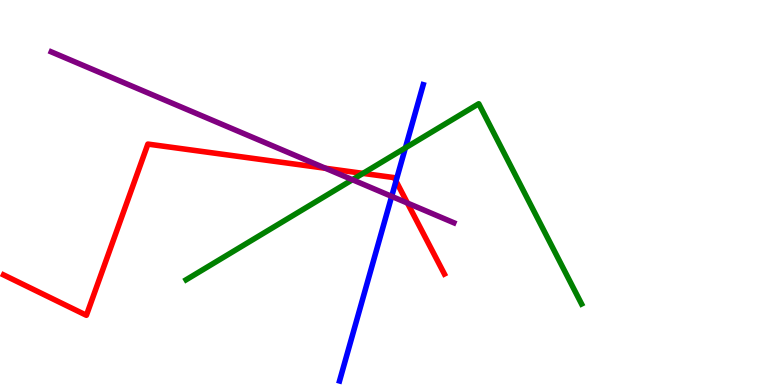[{'lines': ['blue', 'red'], 'intersections': [{'x': 5.11, 'y': 5.3}]}, {'lines': ['green', 'red'], 'intersections': [{'x': 4.68, 'y': 5.5}]}, {'lines': ['purple', 'red'], 'intersections': [{'x': 4.2, 'y': 5.63}, {'x': 5.26, 'y': 4.73}]}, {'lines': ['blue', 'green'], 'intersections': [{'x': 5.23, 'y': 6.16}]}, {'lines': ['blue', 'purple'], 'intersections': [{'x': 5.05, 'y': 4.9}]}, {'lines': ['green', 'purple'], 'intersections': [{'x': 4.55, 'y': 5.33}]}]